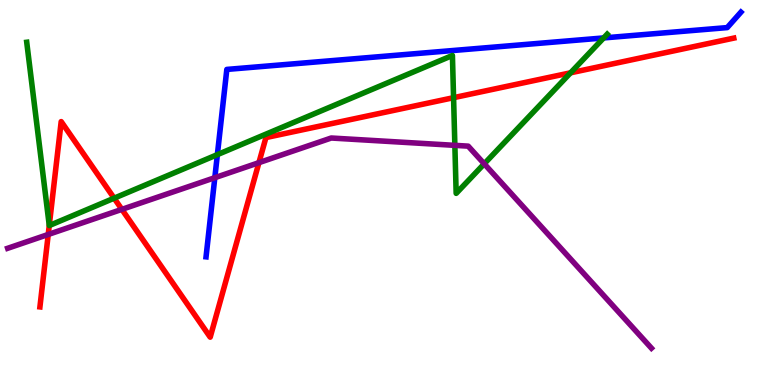[{'lines': ['blue', 'red'], 'intersections': []}, {'lines': ['green', 'red'], 'intersections': [{'x': 0.636, 'y': 4.14}, {'x': 1.47, 'y': 4.85}, {'x': 5.85, 'y': 7.46}, {'x': 7.36, 'y': 8.11}]}, {'lines': ['purple', 'red'], 'intersections': [{'x': 0.622, 'y': 3.91}, {'x': 1.57, 'y': 4.56}, {'x': 3.34, 'y': 5.78}]}, {'lines': ['blue', 'green'], 'intersections': [{'x': 2.8, 'y': 5.98}, {'x': 7.79, 'y': 9.01}]}, {'lines': ['blue', 'purple'], 'intersections': [{'x': 2.77, 'y': 5.38}]}, {'lines': ['green', 'purple'], 'intersections': [{'x': 5.87, 'y': 6.22}, {'x': 6.25, 'y': 5.75}]}]